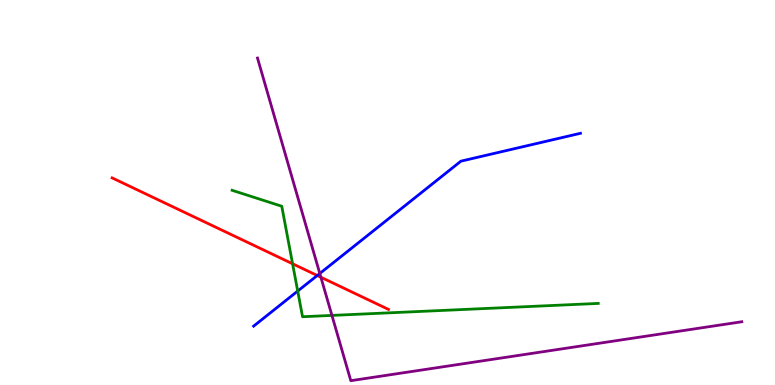[{'lines': ['blue', 'red'], 'intersections': [{'x': 4.09, 'y': 2.84}]}, {'lines': ['green', 'red'], 'intersections': [{'x': 3.78, 'y': 3.15}]}, {'lines': ['purple', 'red'], 'intersections': [{'x': 4.14, 'y': 2.8}]}, {'lines': ['blue', 'green'], 'intersections': [{'x': 3.84, 'y': 2.44}]}, {'lines': ['blue', 'purple'], 'intersections': [{'x': 4.13, 'y': 2.9}]}, {'lines': ['green', 'purple'], 'intersections': [{'x': 4.28, 'y': 1.81}]}]